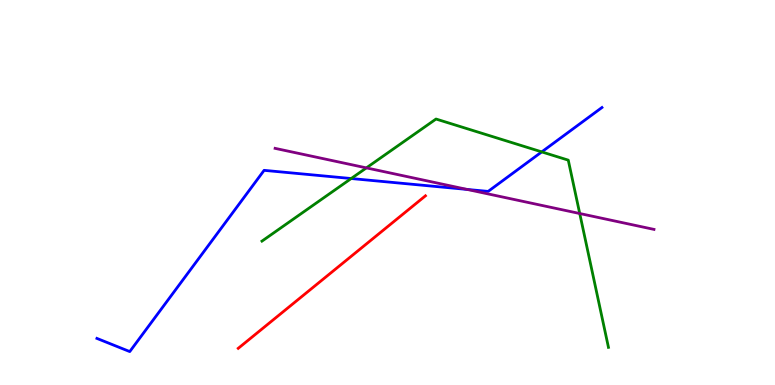[{'lines': ['blue', 'red'], 'intersections': []}, {'lines': ['green', 'red'], 'intersections': []}, {'lines': ['purple', 'red'], 'intersections': []}, {'lines': ['blue', 'green'], 'intersections': [{'x': 4.53, 'y': 5.36}, {'x': 6.99, 'y': 6.05}]}, {'lines': ['blue', 'purple'], 'intersections': [{'x': 6.03, 'y': 5.08}]}, {'lines': ['green', 'purple'], 'intersections': [{'x': 4.73, 'y': 5.64}, {'x': 7.48, 'y': 4.45}]}]